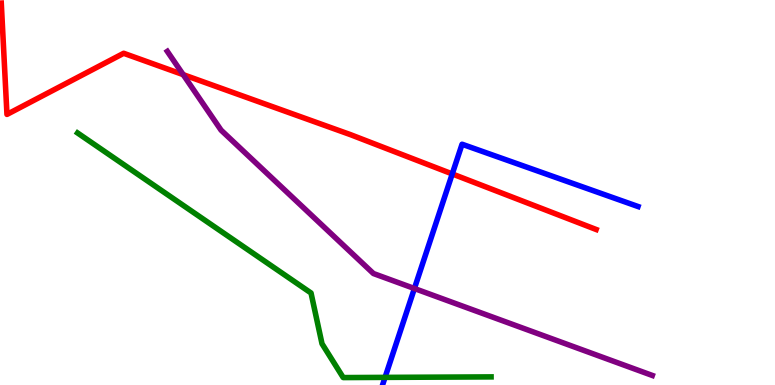[{'lines': ['blue', 'red'], 'intersections': [{'x': 5.84, 'y': 5.48}]}, {'lines': ['green', 'red'], 'intersections': []}, {'lines': ['purple', 'red'], 'intersections': [{'x': 2.36, 'y': 8.06}]}, {'lines': ['blue', 'green'], 'intersections': [{'x': 4.97, 'y': 0.198}]}, {'lines': ['blue', 'purple'], 'intersections': [{'x': 5.35, 'y': 2.51}]}, {'lines': ['green', 'purple'], 'intersections': []}]